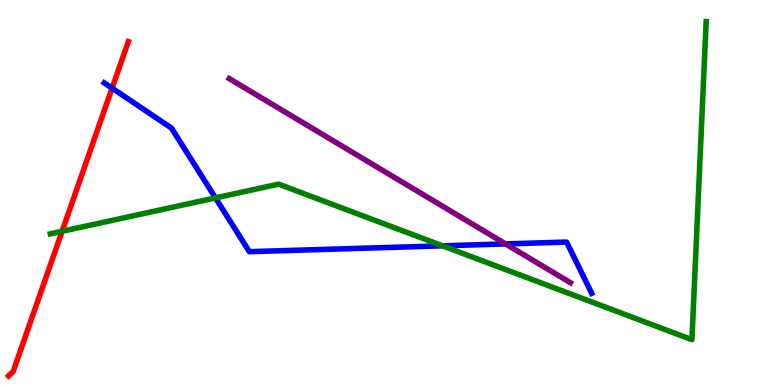[{'lines': ['blue', 'red'], 'intersections': [{'x': 1.45, 'y': 7.71}]}, {'lines': ['green', 'red'], 'intersections': [{'x': 0.801, 'y': 3.99}]}, {'lines': ['purple', 'red'], 'intersections': []}, {'lines': ['blue', 'green'], 'intersections': [{'x': 2.78, 'y': 4.86}, {'x': 5.71, 'y': 3.62}]}, {'lines': ['blue', 'purple'], 'intersections': [{'x': 6.52, 'y': 3.66}]}, {'lines': ['green', 'purple'], 'intersections': []}]